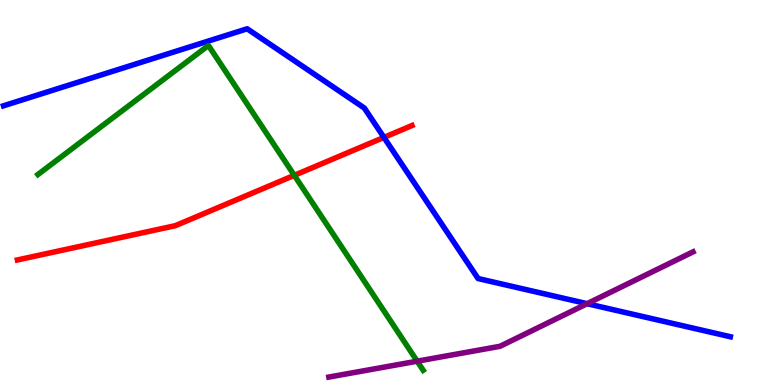[{'lines': ['blue', 'red'], 'intersections': [{'x': 4.95, 'y': 6.43}]}, {'lines': ['green', 'red'], 'intersections': [{'x': 3.8, 'y': 5.45}]}, {'lines': ['purple', 'red'], 'intersections': []}, {'lines': ['blue', 'green'], 'intersections': []}, {'lines': ['blue', 'purple'], 'intersections': [{'x': 7.58, 'y': 2.11}]}, {'lines': ['green', 'purple'], 'intersections': [{'x': 5.38, 'y': 0.618}]}]